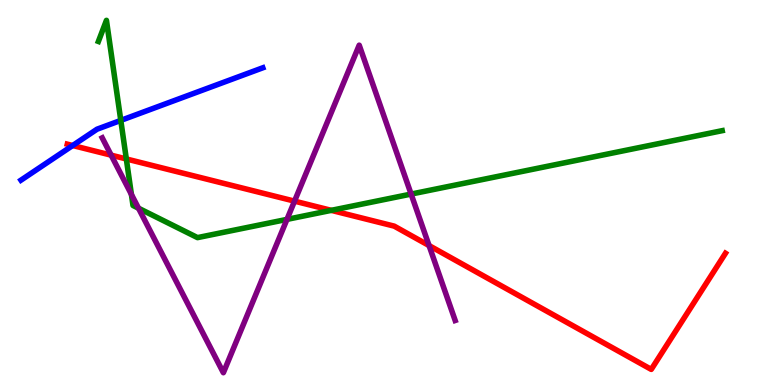[{'lines': ['blue', 'red'], 'intersections': [{'x': 0.938, 'y': 6.22}]}, {'lines': ['green', 'red'], 'intersections': [{'x': 1.63, 'y': 5.87}, {'x': 4.27, 'y': 4.54}]}, {'lines': ['purple', 'red'], 'intersections': [{'x': 1.43, 'y': 5.97}, {'x': 3.8, 'y': 4.78}, {'x': 5.54, 'y': 3.62}]}, {'lines': ['blue', 'green'], 'intersections': [{'x': 1.56, 'y': 6.87}]}, {'lines': ['blue', 'purple'], 'intersections': []}, {'lines': ['green', 'purple'], 'intersections': [{'x': 1.7, 'y': 4.95}, {'x': 1.79, 'y': 4.59}, {'x': 3.7, 'y': 4.3}, {'x': 5.3, 'y': 4.96}]}]